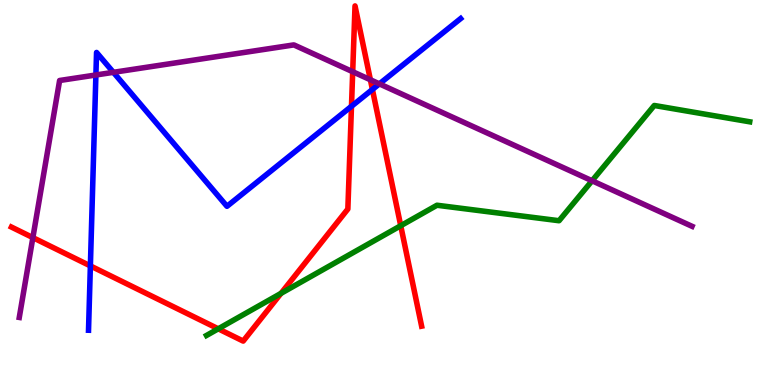[{'lines': ['blue', 'red'], 'intersections': [{'x': 1.17, 'y': 3.09}, {'x': 4.54, 'y': 7.24}, {'x': 4.81, 'y': 7.68}]}, {'lines': ['green', 'red'], 'intersections': [{'x': 2.82, 'y': 1.46}, {'x': 3.63, 'y': 2.38}, {'x': 5.17, 'y': 4.14}]}, {'lines': ['purple', 'red'], 'intersections': [{'x': 0.424, 'y': 3.83}, {'x': 4.55, 'y': 8.14}, {'x': 4.78, 'y': 7.93}]}, {'lines': ['blue', 'green'], 'intersections': []}, {'lines': ['blue', 'purple'], 'intersections': [{'x': 1.24, 'y': 8.05}, {'x': 1.46, 'y': 8.12}, {'x': 4.9, 'y': 7.82}]}, {'lines': ['green', 'purple'], 'intersections': [{'x': 7.64, 'y': 5.3}]}]